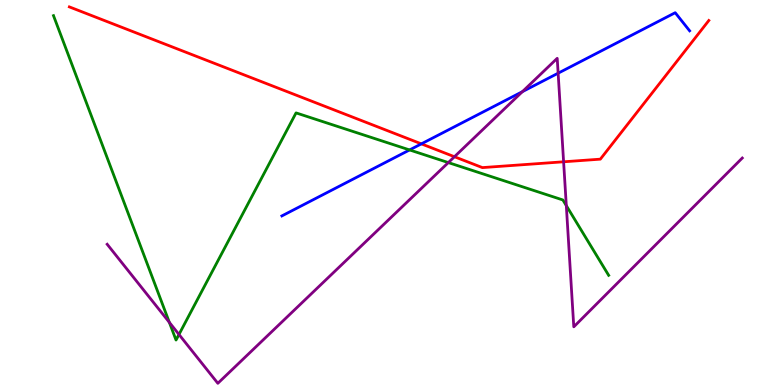[{'lines': ['blue', 'red'], 'intersections': [{'x': 5.44, 'y': 6.26}]}, {'lines': ['green', 'red'], 'intersections': []}, {'lines': ['purple', 'red'], 'intersections': [{'x': 5.86, 'y': 5.93}, {'x': 7.27, 'y': 5.8}]}, {'lines': ['blue', 'green'], 'intersections': [{'x': 5.28, 'y': 6.11}]}, {'lines': ['blue', 'purple'], 'intersections': [{'x': 6.74, 'y': 7.62}, {'x': 7.2, 'y': 8.1}]}, {'lines': ['green', 'purple'], 'intersections': [{'x': 2.19, 'y': 1.63}, {'x': 2.31, 'y': 1.31}, {'x': 5.78, 'y': 5.78}, {'x': 7.31, 'y': 4.66}]}]